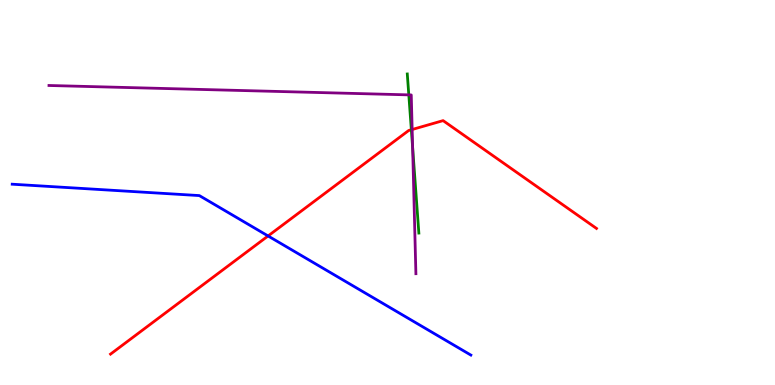[{'lines': ['blue', 'red'], 'intersections': [{'x': 3.46, 'y': 3.87}]}, {'lines': ['green', 'red'], 'intersections': [{'x': 5.31, 'y': 6.63}]}, {'lines': ['purple', 'red'], 'intersections': [{'x': 5.32, 'y': 6.64}]}, {'lines': ['blue', 'green'], 'intersections': []}, {'lines': ['blue', 'purple'], 'intersections': []}, {'lines': ['green', 'purple'], 'intersections': [{'x': 5.27, 'y': 7.54}, {'x': 5.32, 'y': 6.17}]}]